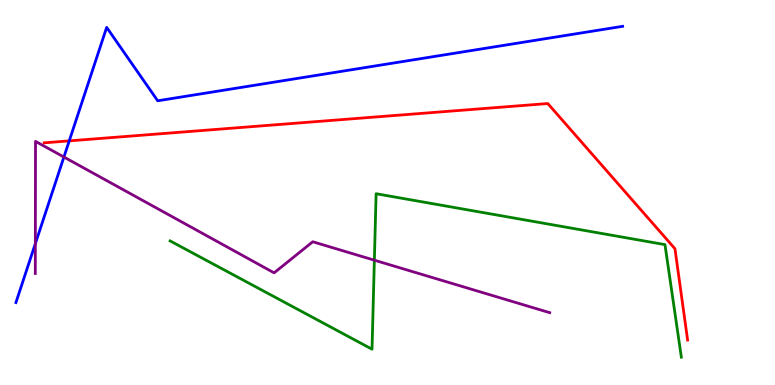[{'lines': ['blue', 'red'], 'intersections': [{'x': 0.893, 'y': 6.34}]}, {'lines': ['green', 'red'], 'intersections': []}, {'lines': ['purple', 'red'], 'intersections': []}, {'lines': ['blue', 'green'], 'intersections': []}, {'lines': ['blue', 'purple'], 'intersections': [{'x': 0.456, 'y': 3.67}, {'x': 0.825, 'y': 5.92}]}, {'lines': ['green', 'purple'], 'intersections': [{'x': 4.83, 'y': 3.24}]}]